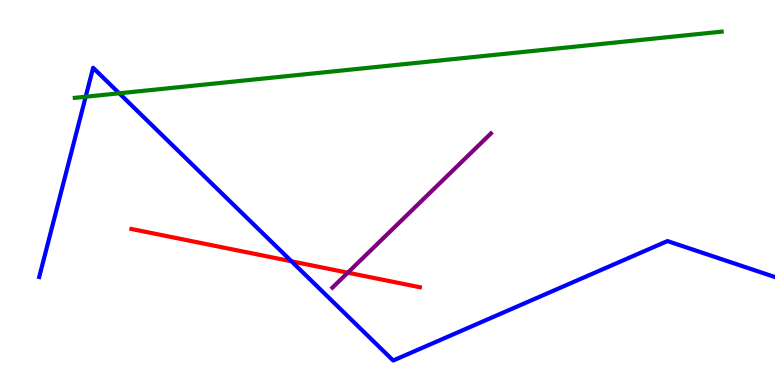[{'lines': ['blue', 'red'], 'intersections': [{'x': 3.76, 'y': 3.21}]}, {'lines': ['green', 'red'], 'intersections': []}, {'lines': ['purple', 'red'], 'intersections': [{'x': 4.49, 'y': 2.92}]}, {'lines': ['blue', 'green'], 'intersections': [{'x': 1.11, 'y': 7.49}, {'x': 1.54, 'y': 7.58}]}, {'lines': ['blue', 'purple'], 'intersections': []}, {'lines': ['green', 'purple'], 'intersections': []}]